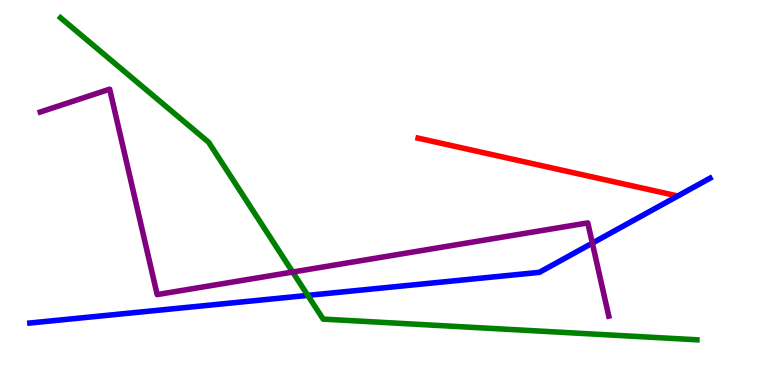[{'lines': ['blue', 'red'], 'intersections': []}, {'lines': ['green', 'red'], 'intersections': []}, {'lines': ['purple', 'red'], 'intersections': []}, {'lines': ['blue', 'green'], 'intersections': [{'x': 3.97, 'y': 2.33}]}, {'lines': ['blue', 'purple'], 'intersections': [{'x': 7.64, 'y': 3.69}]}, {'lines': ['green', 'purple'], 'intersections': [{'x': 3.78, 'y': 2.93}]}]